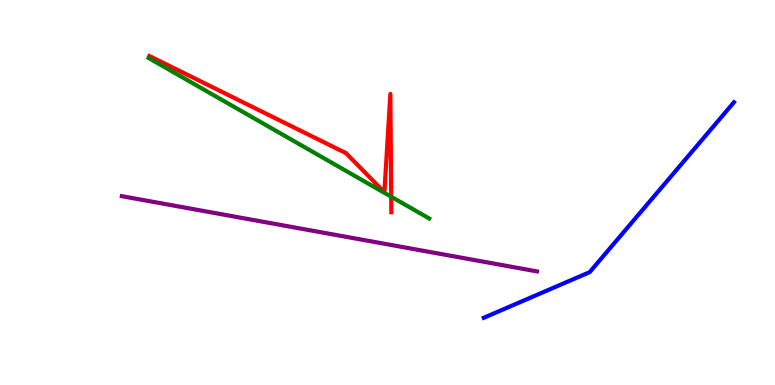[{'lines': ['blue', 'red'], 'intersections': []}, {'lines': ['green', 'red'], 'intersections': [{'x': 5.05, 'y': 4.89}]}, {'lines': ['purple', 'red'], 'intersections': []}, {'lines': ['blue', 'green'], 'intersections': []}, {'lines': ['blue', 'purple'], 'intersections': []}, {'lines': ['green', 'purple'], 'intersections': []}]